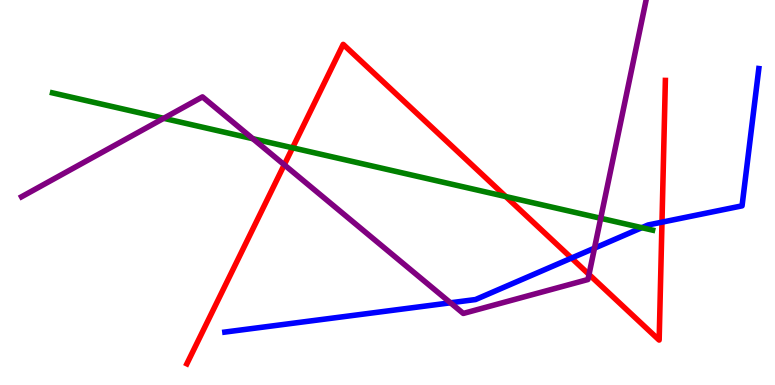[{'lines': ['blue', 'red'], 'intersections': [{'x': 7.37, 'y': 3.3}, {'x': 8.54, 'y': 4.23}]}, {'lines': ['green', 'red'], 'intersections': [{'x': 3.78, 'y': 6.16}, {'x': 6.53, 'y': 4.89}]}, {'lines': ['purple', 'red'], 'intersections': [{'x': 3.67, 'y': 5.72}, {'x': 7.6, 'y': 2.87}]}, {'lines': ['blue', 'green'], 'intersections': [{'x': 8.28, 'y': 4.09}]}, {'lines': ['blue', 'purple'], 'intersections': [{'x': 5.81, 'y': 2.14}, {'x': 7.67, 'y': 3.55}]}, {'lines': ['green', 'purple'], 'intersections': [{'x': 2.11, 'y': 6.93}, {'x': 3.26, 'y': 6.4}, {'x': 7.75, 'y': 4.33}]}]